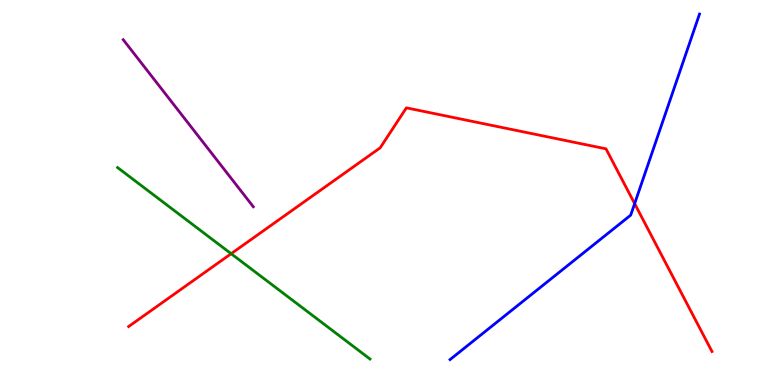[{'lines': ['blue', 'red'], 'intersections': [{'x': 8.19, 'y': 4.71}]}, {'lines': ['green', 'red'], 'intersections': [{'x': 2.98, 'y': 3.41}]}, {'lines': ['purple', 'red'], 'intersections': []}, {'lines': ['blue', 'green'], 'intersections': []}, {'lines': ['blue', 'purple'], 'intersections': []}, {'lines': ['green', 'purple'], 'intersections': []}]